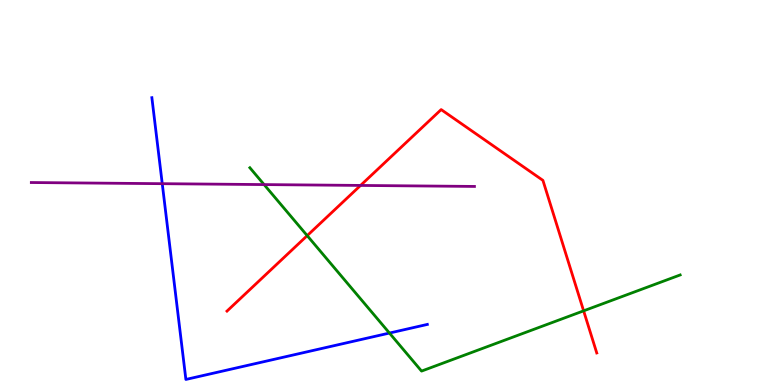[{'lines': ['blue', 'red'], 'intersections': []}, {'lines': ['green', 'red'], 'intersections': [{'x': 3.96, 'y': 3.88}, {'x': 7.53, 'y': 1.93}]}, {'lines': ['purple', 'red'], 'intersections': [{'x': 4.65, 'y': 5.18}]}, {'lines': ['blue', 'green'], 'intersections': [{'x': 5.03, 'y': 1.35}]}, {'lines': ['blue', 'purple'], 'intersections': [{'x': 2.09, 'y': 5.23}]}, {'lines': ['green', 'purple'], 'intersections': [{'x': 3.41, 'y': 5.21}]}]